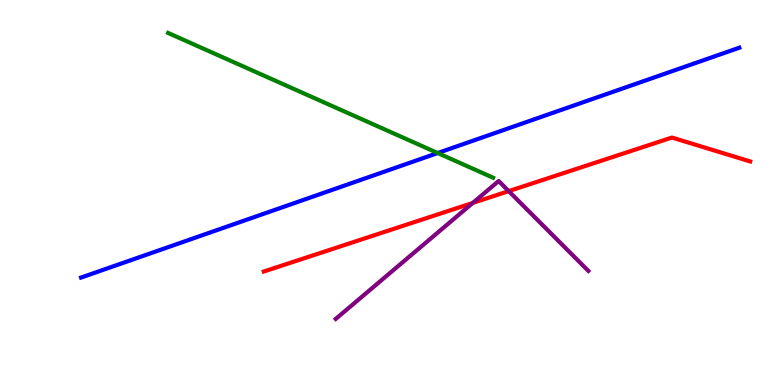[{'lines': ['blue', 'red'], 'intersections': []}, {'lines': ['green', 'red'], 'intersections': []}, {'lines': ['purple', 'red'], 'intersections': [{'x': 6.1, 'y': 4.73}, {'x': 6.56, 'y': 5.04}]}, {'lines': ['blue', 'green'], 'intersections': [{'x': 5.65, 'y': 6.03}]}, {'lines': ['blue', 'purple'], 'intersections': []}, {'lines': ['green', 'purple'], 'intersections': []}]